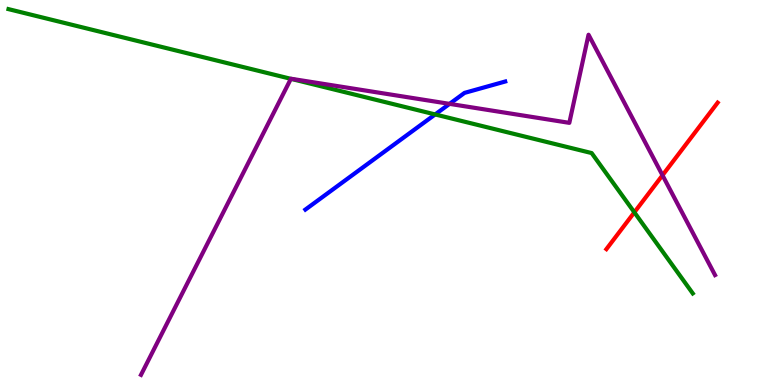[{'lines': ['blue', 'red'], 'intersections': []}, {'lines': ['green', 'red'], 'intersections': [{'x': 8.19, 'y': 4.48}]}, {'lines': ['purple', 'red'], 'intersections': [{'x': 8.55, 'y': 5.45}]}, {'lines': ['blue', 'green'], 'intersections': [{'x': 5.61, 'y': 7.03}]}, {'lines': ['blue', 'purple'], 'intersections': [{'x': 5.8, 'y': 7.3}]}, {'lines': ['green', 'purple'], 'intersections': [{'x': 3.75, 'y': 7.95}]}]